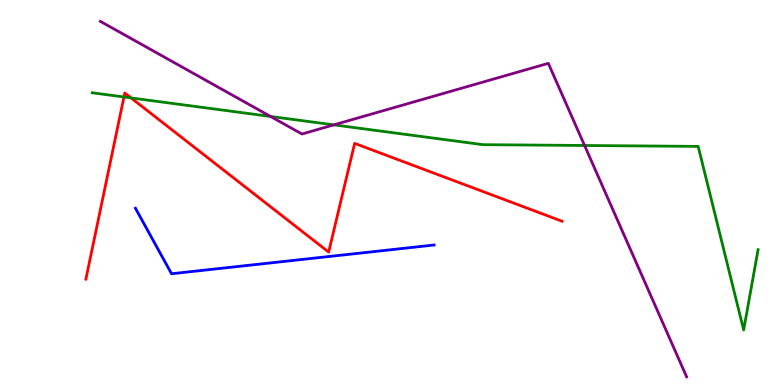[{'lines': ['blue', 'red'], 'intersections': []}, {'lines': ['green', 'red'], 'intersections': [{'x': 1.6, 'y': 7.48}, {'x': 1.69, 'y': 7.46}]}, {'lines': ['purple', 'red'], 'intersections': []}, {'lines': ['blue', 'green'], 'intersections': []}, {'lines': ['blue', 'purple'], 'intersections': []}, {'lines': ['green', 'purple'], 'intersections': [{'x': 3.49, 'y': 6.98}, {'x': 4.31, 'y': 6.76}, {'x': 7.54, 'y': 6.22}]}]